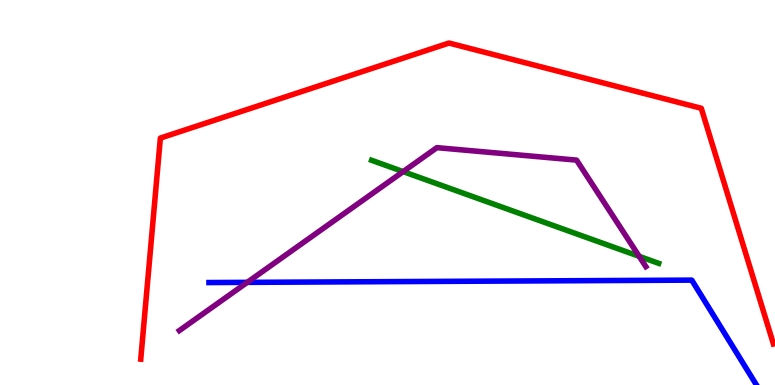[{'lines': ['blue', 'red'], 'intersections': []}, {'lines': ['green', 'red'], 'intersections': []}, {'lines': ['purple', 'red'], 'intersections': []}, {'lines': ['blue', 'green'], 'intersections': []}, {'lines': ['blue', 'purple'], 'intersections': [{'x': 3.19, 'y': 2.67}]}, {'lines': ['green', 'purple'], 'intersections': [{'x': 5.2, 'y': 5.54}, {'x': 8.25, 'y': 3.34}]}]